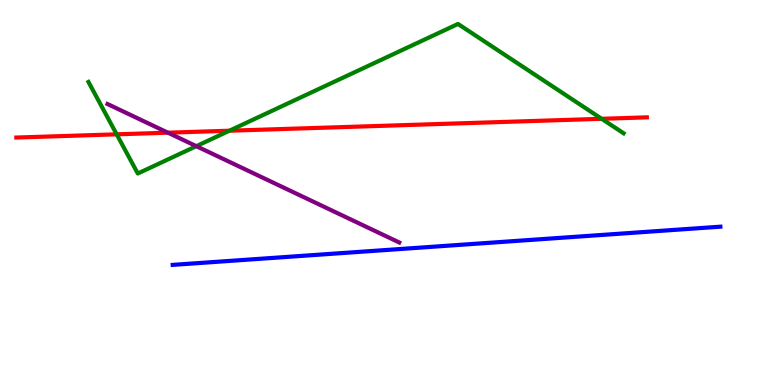[{'lines': ['blue', 'red'], 'intersections': []}, {'lines': ['green', 'red'], 'intersections': [{'x': 1.51, 'y': 6.51}, {'x': 2.96, 'y': 6.6}, {'x': 7.76, 'y': 6.91}]}, {'lines': ['purple', 'red'], 'intersections': [{'x': 2.17, 'y': 6.55}]}, {'lines': ['blue', 'green'], 'intersections': []}, {'lines': ['blue', 'purple'], 'intersections': []}, {'lines': ['green', 'purple'], 'intersections': [{'x': 2.53, 'y': 6.2}]}]